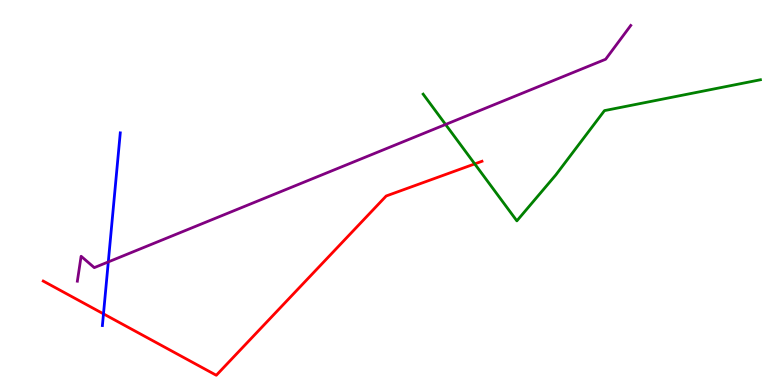[{'lines': ['blue', 'red'], 'intersections': [{'x': 1.34, 'y': 1.85}]}, {'lines': ['green', 'red'], 'intersections': [{'x': 6.13, 'y': 5.74}]}, {'lines': ['purple', 'red'], 'intersections': []}, {'lines': ['blue', 'green'], 'intersections': []}, {'lines': ['blue', 'purple'], 'intersections': [{'x': 1.4, 'y': 3.2}]}, {'lines': ['green', 'purple'], 'intersections': [{'x': 5.75, 'y': 6.77}]}]